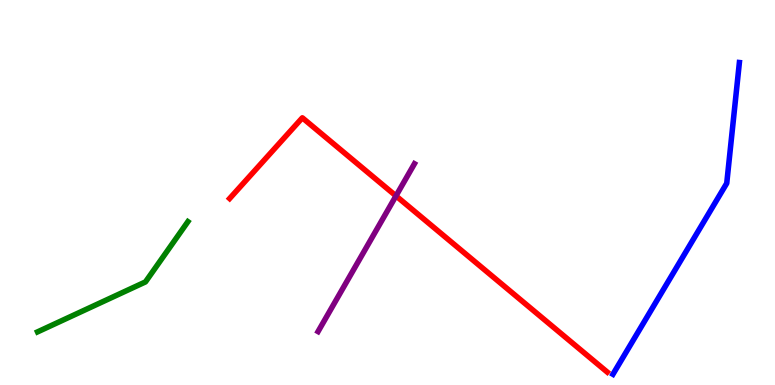[{'lines': ['blue', 'red'], 'intersections': []}, {'lines': ['green', 'red'], 'intersections': []}, {'lines': ['purple', 'red'], 'intersections': [{'x': 5.11, 'y': 4.91}]}, {'lines': ['blue', 'green'], 'intersections': []}, {'lines': ['blue', 'purple'], 'intersections': []}, {'lines': ['green', 'purple'], 'intersections': []}]